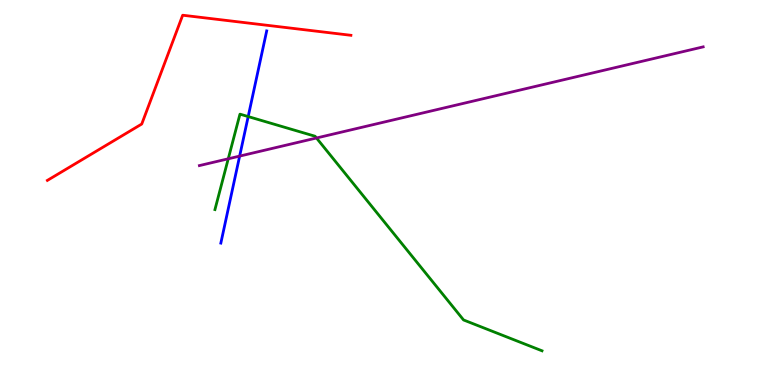[{'lines': ['blue', 'red'], 'intersections': []}, {'lines': ['green', 'red'], 'intersections': []}, {'lines': ['purple', 'red'], 'intersections': []}, {'lines': ['blue', 'green'], 'intersections': [{'x': 3.2, 'y': 6.97}]}, {'lines': ['blue', 'purple'], 'intersections': [{'x': 3.09, 'y': 5.95}]}, {'lines': ['green', 'purple'], 'intersections': [{'x': 2.95, 'y': 5.88}, {'x': 4.08, 'y': 6.42}]}]